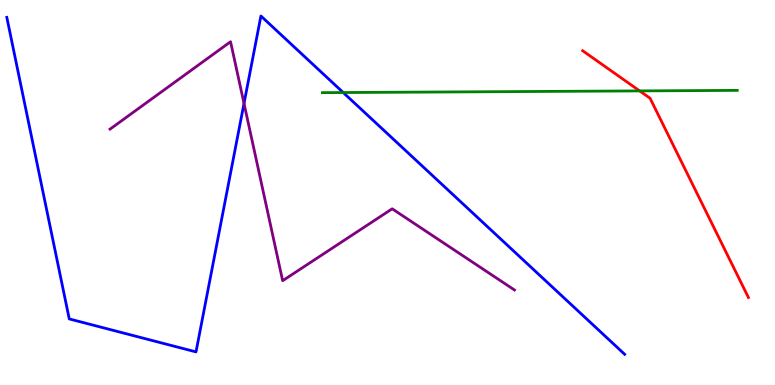[{'lines': ['blue', 'red'], 'intersections': []}, {'lines': ['green', 'red'], 'intersections': [{'x': 8.25, 'y': 7.64}]}, {'lines': ['purple', 'red'], 'intersections': []}, {'lines': ['blue', 'green'], 'intersections': [{'x': 4.43, 'y': 7.6}]}, {'lines': ['blue', 'purple'], 'intersections': [{'x': 3.15, 'y': 7.31}]}, {'lines': ['green', 'purple'], 'intersections': []}]